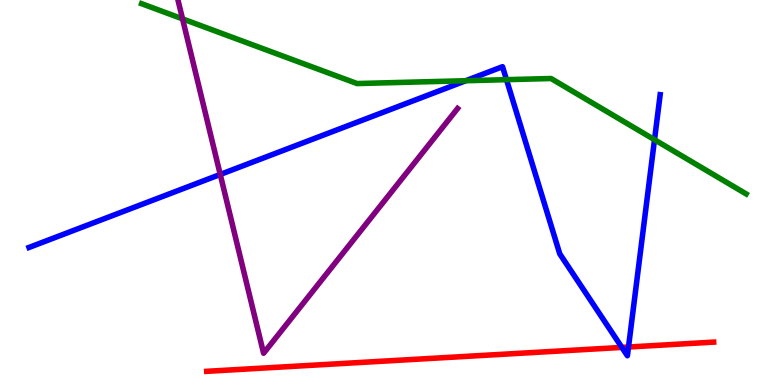[{'lines': ['blue', 'red'], 'intersections': [{'x': 8.02, 'y': 0.976}, {'x': 8.11, 'y': 0.986}]}, {'lines': ['green', 'red'], 'intersections': []}, {'lines': ['purple', 'red'], 'intersections': []}, {'lines': ['blue', 'green'], 'intersections': [{'x': 6.01, 'y': 7.9}, {'x': 6.54, 'y': 7.93}, {'x': 8.45, 'y': 6.37}]}, {'lines': ['blue', 'purple'], 'intersections': [{'x': 2.84, 'y': 5.47}]}, {'lines': ['green', 'purple'], 'intersections': [{'x': 2.36, 'y': 9.51}]}]